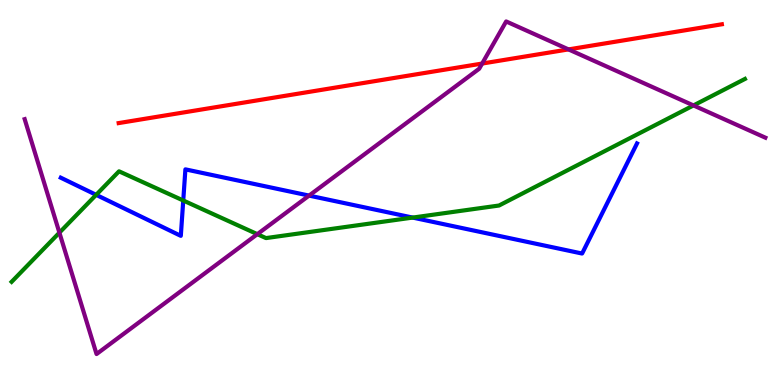[{'lines': ['blue', 'red'], 'intersections': []}, {'lines': ['green', 'red'], 'intersections': []}, {'lines': ['purple', 'red'], 'intersections': [{'x': 6.22, 'y': 8.35}, {'x': 7.34, 'y': 8.72}]}, {'lines': ['blue', 'green'], 'intersections': [{'x': 1.24, 'y': 4.94}, {'x': 2.36, 'y': 4.79}, {'x': 5.32, 'y': 4.35}]}, {'lines': ['blue', 'purple'], 'intersections': [{'x': 3.99, 'y': 4.92}]}, {'lines': ['green', 'purple'], 'intersections': [{'x': 0.766, 'y': 3.96}, {'x': 3.32, 'y': 3.92}, {'x': 8.95, 'y': 7.26}]}]